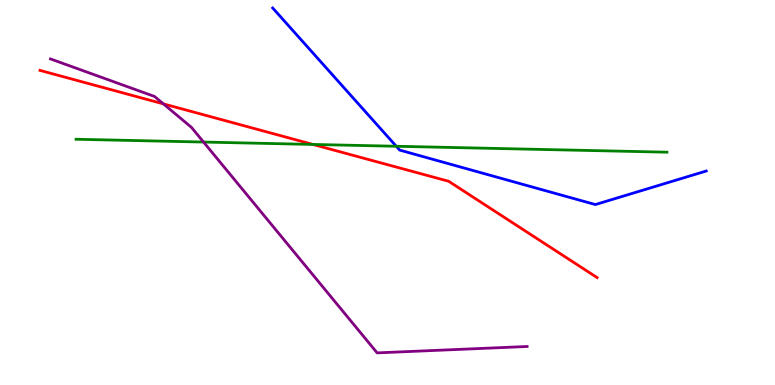[{'lines': ['blue', 'red'], 'intersections': []}, {'lines': ['green', 'red'], 'intersections': [{'x': 4.04, 'y': 6.25}]}, {'lines': ['purple', 'red'], 'intersections': [{'x': 2.11, 'y': 7.3}]}, {'lines': ['blue', 'green'], 'intersections': [{'x': 5.11, 'y': 6.2}]}, {'lines': ['blue', 'purple'], 'intersections': []}, {'lines': ['green', 'purple'], 'intersections': [{'x': 2.63, 'y': 6.31}]}]